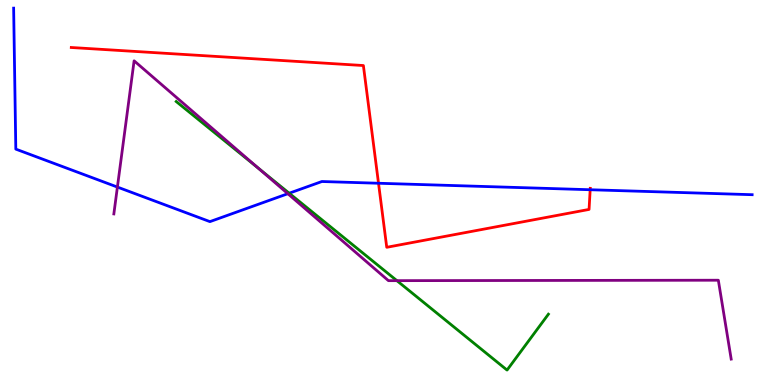[{'lines': ['blue', 'red'], 'intersections': [{'x': 4.88, 'y': 5.24}, {'x': 7.62, 'y': 5.07}]}, {'lines': ['green', 'red'], 'intersections': []}, {'lines': ['purple', 'red'], 'intersections': []}, {'lines': ['blue', 'green'], 'intersections': [{'x': 3.73, 'y': 4.98}]}, {'lines': ['blue', 'purple'], 'intersections': [{'x': 1.51, 'y': 5.14}, {'x': 3.71, 'y': 4.97}]}, {'lines': ['green', 'purple'], 'intersections': [{'x': 3.33, 'y': 5.64}, {'x': 5.12, 'y': 2.71}]}]